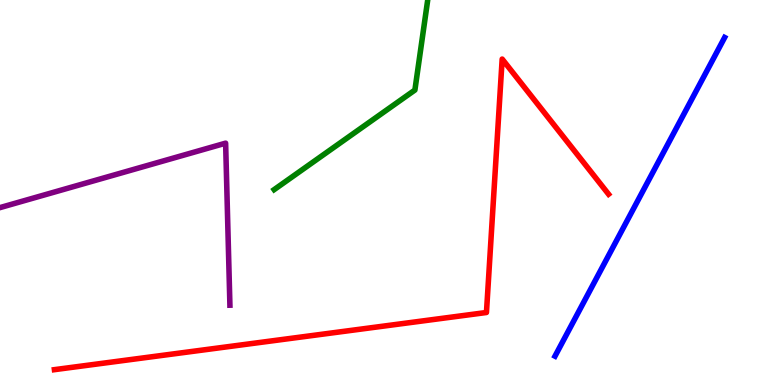[{'lines': ['blue', 'red'], 'intersections': []}, {'lines': ['green', 'red'], 'intersections': []}, {'lines': ['purple', 'red'], 'intersections': []}, {'lines': ['blue', 'green'], 'intersections': []}, {'lines': ['blue', 'purple'], 'intersections': []}, {'lines': ['green', 'purple'], 'intersections': []}]